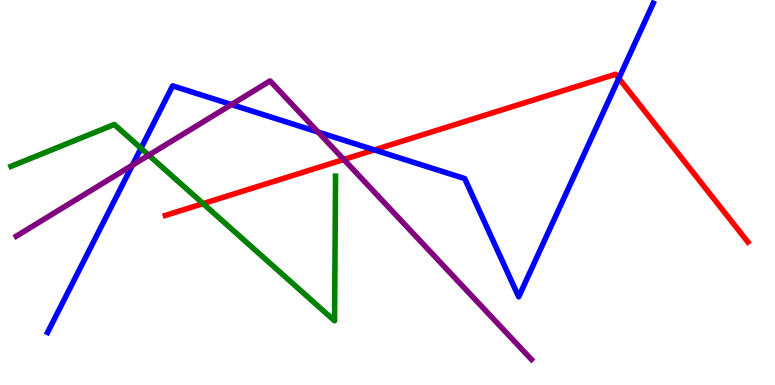[{'lines': ['blue', 'red'], 'intersections': [{'x': 4.83, 'y': 6.11}, {'x': 7.99, 'y': 7.97}]}, {'lines': ['green', 'red'], 'intersections': [{'x': 2.62, 'y': 4.71}]}, {'lines': ['purple', 'red'], 'intersections': [{'x': 4.44, 'y': 5.86}]}, {'lines': ['blue', 'green'], 'intersections': [{'x': 1.82, 'y': 6.15}]}, {'lines': ['blue', 'purple'], 'intersections': [{'x': 1.71, 'y': 5.71}, {'x': 2.99, 'y': 7.28}, {'x': 4.1, 'y': 6.57}]}, {'lines': ['green', 'purple'], 'intersections': [{'x': 1.92, 'y': 5.97}]}]